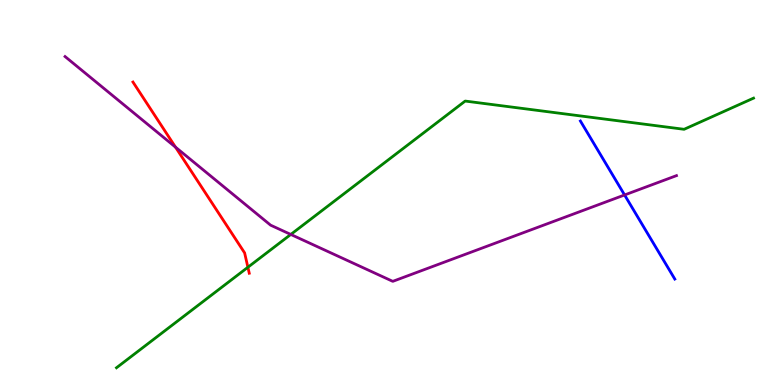[{'lines': ['blue', 'red'], 'intersections': []}, {'lines': ['green', 'red'], 'intersections': [{'x': 3.2, 'y': 3.06}]}, {'lines': ['purple', 'red'], 'intersections': [{'x': 2.26, 'y': 6.18}]}, {'lines': ['blue', 'green'], 'intersections': []}, {'lines': ['blue', 'purple'], 'intersections': [{'x': 8.06, 'y': 4.94}]}, {'lines': ['green', 'purple'], 'intersections': [{'x': 3.75, 'y': 3.91}]}]